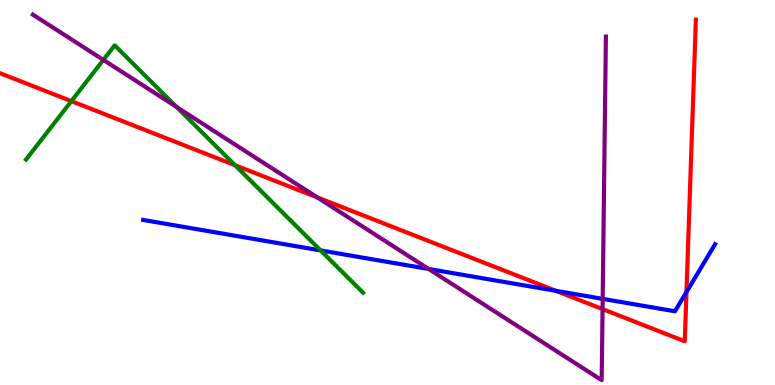[{'lines': ['blue', 'red'], 'intersections': [{'x': 7.17, 'y': 2.45}, {'x': 8.86, 'y': 2.41}]}, {'lines': ['green', 'red'], 'intersections': [{'x': 0.921, 'y': 7.37}, {'x': 3.03, 'y': 5.71}]}, {'lines': ['purple', 'red'], 'intersections': [{'x': 4.09, 'y': 4.87}, {'x': 7.77, 'y': 1.97}]}, {'lines': ['blue', 'green'], 'intersections': [{'x': 4.14, 'y': 3.5}]}, {'lines': ['blue', 'purple'], 'intersections': [{'x': 5.53, 'y': 3.01}, {'x': 7.78, 'y': 2.24}]}, {'lines': ['green', 'purple'], 'intersections': [{'x': 1.33, 'y': 8.44}, {'x': 2.28, 'y': 7.22}]}]